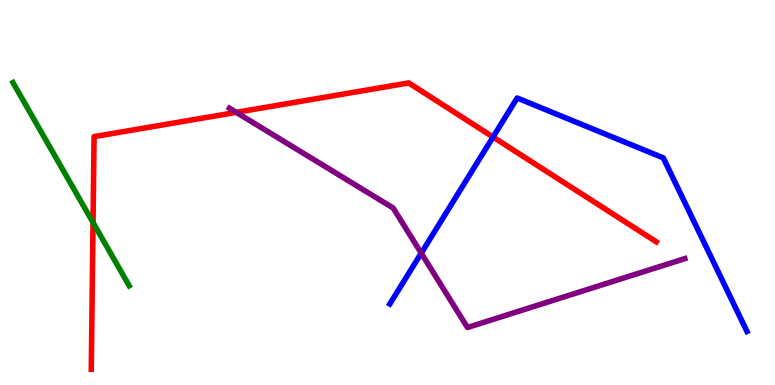[{'lines': ['blue', 'red'], 'intersections': [{'x': 6.36, 'y': 6.44}]}, {'lines': ['green', 'red'], 'intersections': [{'x': 1.2, 'y': 4.22}]}, {'lines': ['purple', 'red'], 'intersections': [{'x': 3.05, 'y': 7.08}]}, {'lines': ['blue', 'green'], 'intersections': []}, {'lines': ['blue', 'purple'], 'intersections': [{'x': 5.44, 'y': 3.42}]}, {'lines': ['green', 'purple'], 'intersections': []}]